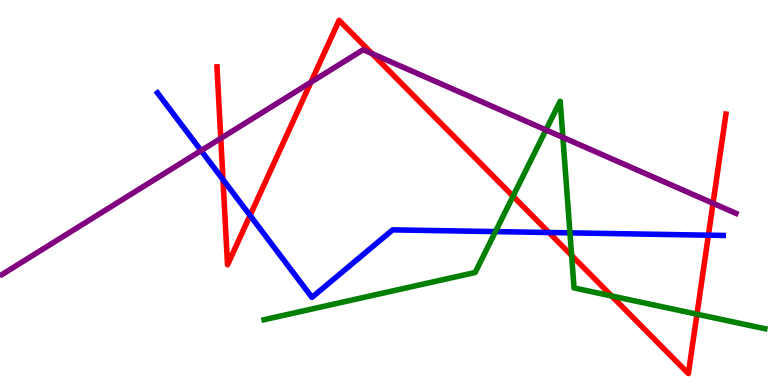[{'lines': ['blue', 'red'], 'intersections': [{'x': 2.88, 'y': 5.34}, {'x': 3.23, 'y': 4.4}, {'x': 7.08, 'y': 3.96}, {'x': 9.14, 'y': 3.89}]}, {'lines': ['green', 'red'], 'intersections': [{'x': 6.62, 'y': 4.9}, {'x': 7.38, 'y': 3.36}, {'x': 7.89, 'y': 2.31}, {'x': 8.99, 'y': 1.84}]}, {'lines': ['purple', 'red'], 'intersections': [{'x': 2.85, 'y': 6.41}, {'x': 4.01, 'y': 7.86}, {'x': 4.8, 'y': 8.61}, {'x': 9.2, 'y': 4.72}]}, {'lines': ['blue', 'green'], 'intersections': [{'x': 6.39, 'y': 3.98}, {'x': 7.35, 'y': 3.95}]}, {'lines': ['blue', 'purple'], 'intersections': [{'x': 2.59, 'y': 6.09}]}, {'lines': ['green', 'purple'], 'intersections': [{'x': 7.04, 'y': 6.62}, {'x': 7.26, 'y': 6.43}]}]